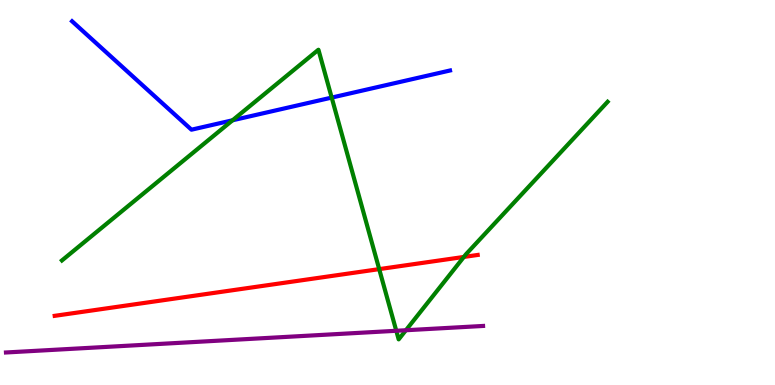[{'lines': ['blue', 'red'], 'intersections': []}, {'lines': ['green', 'red'], 'intersections': [{'x': 4.89, 'y': 3.01}, {'x': 5.99, 'y': 3.33}]}, {'lines': ['purple', 'red'], 'intersections': []}, {'lines': ['blue', 'green'], 'intersections': [{'x': 3.0, 'y': 6.88}, {'x': 4.28, 'y': 7.47}]}, {'lines': ['blue', 'purple'], 'intersections': []}, {'lines': ['green', 'purple'], 'intersections': [{'x': 5.11, 'y': 1.41}, {'x': 5.24, 'y': 1.42}]}]